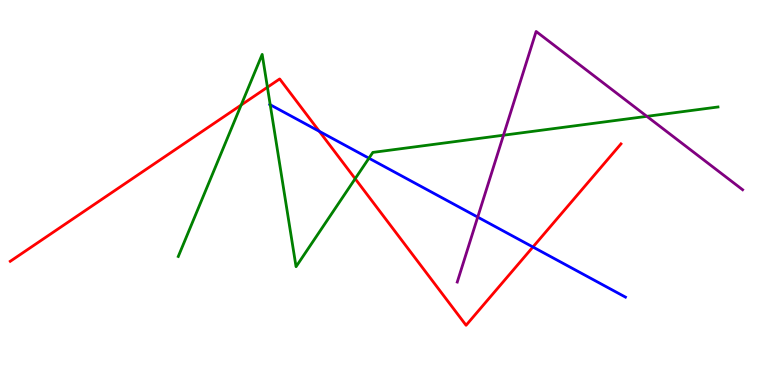[{'lines': ['blue', 'red'], 'intersections': [{'x': 4.12, 'y': 6.59}, {'x': 6.88, 'y': 3.58}]}, {'lines': ['green', 'red'], 'intersections': [{'x': 3.11, 'y': 7.27}, {'x': 3.45, 'y': 7.73}, {'x': 4.58, 'y': 5.36}]}, {'lines': ['purple', 'red'], 'intersections': []}, {'lines': ['blue', 'green'], 'intersections': [{'x': 3.49, 'y': 7.28}, {'x': 4.76, 'y': 5.89}]}, {'lines': ['blue', 'purple'], 'intersections': [{'x': 6.16, 'y': 4.36}]}, {'lines': ['green', 'purple'], 'intersections': [{'x': 6.5, 'y': 6.49}, {'x': 8.35, 'y': 6.98}]}]